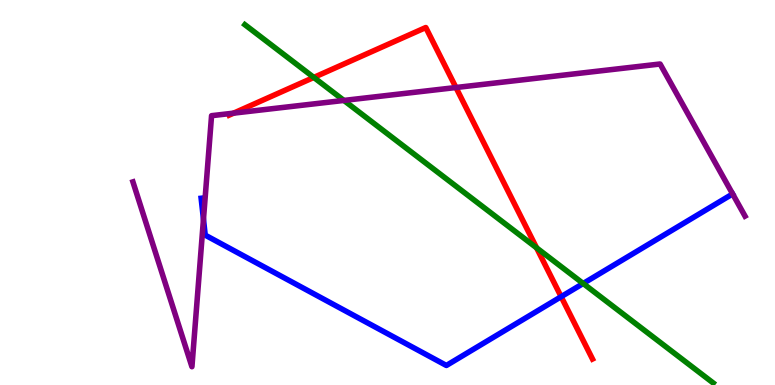[{'lines': ['blue', 'red'], 'intersections': [{'x': 7.24, 'y': 2.29}]}, {'lines': ['green', 'red'], 'intersections': [{'x': 4.05, 'y': 7.99}, {'x': 6.92, 'y': 3.56}]}, {'lines': ['purple', 'red'], 'intersections': [{'x': 3.01, 'y': 7.06}, {'x': 5.88, 'y': 7.73}]}, {'lines': ['blue', 'green'], 'intersections': [{'x': 7.52, 'y': 2.64}]}, {'lines': ['blue', 'purple'], 'intersections': [{'x': 2.63, 'y': 4.31}]}, {'lines': ['green', 'purple'], 'intersections': [{'x': 4.44, 'y': 7.39}]}]